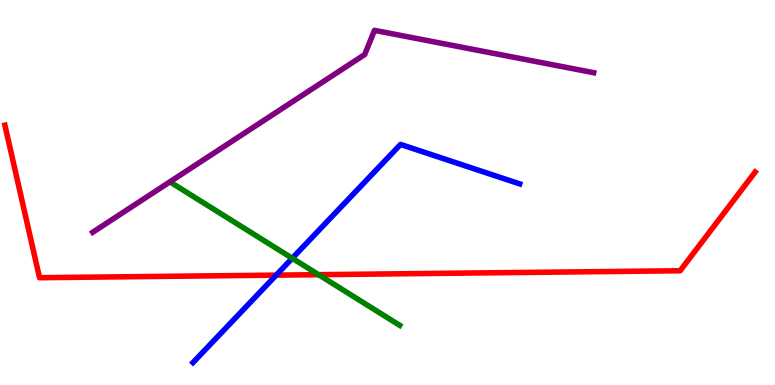[{'lines': ['blue', 'red'], 'intersections': [{'x': 3.56, 'y': 2.85}]}, {'lines': ['green', 'red'], 'intersections': [{'x': 4.11, 'y': 2.87}]}, {'lines': ['purple', 'red'], 'intersections': []}, {'lines': ['blue', 'green'], 'intersections': [{'x': 3.77, 'y': 3.29}]}, {'lines': ['blue', 'purple'], 'intersections': []}, {'lines': ['green', 'purple'], 'intersections': []}]